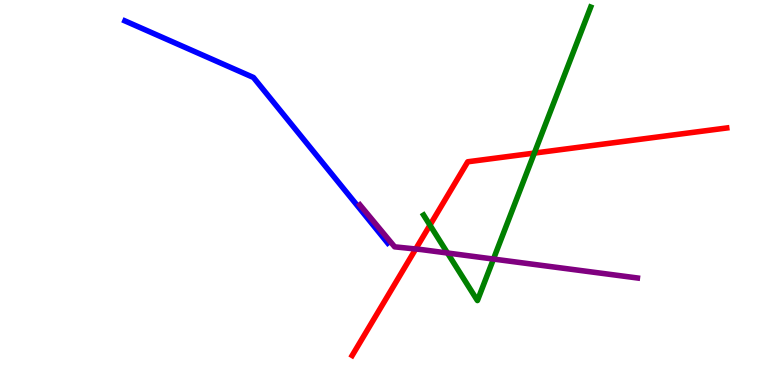[{'lines': ['blue', 'red'], 'intersections': []}, {'lines': ['green', 'red'], 'intersections': [{'x': 5.55, 'y': 4.15}, {'x': 6.89, 'y': 6.02}]}, {'lines': ['purple', 'red'], 'intersections': [{'x': 5.36, 'y': 3.53}]}, {'lines': ['blue', 'green'], 'intersections': []}, {'lines': ['blue', 'purple'], 'intersections': []}, {'lines': ['green', 'purple'], 'intersections': [{'x': 5.77, 'y': 3.43}, {'x': 6.37, 'y': 3.27}]}]